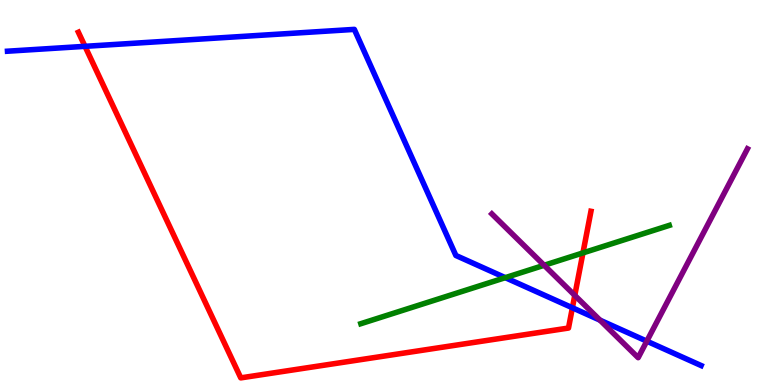[{'lines': ['blue', 'red'], 'intersections': [{'x': 1.1, 'y': 8.8}, {'x': 7.39, 'y': 2.01}]}, {'lines': ['green', 'red'], 'intersections': [{'x': 7.52, 'y': 3.43}]}, {'lines': ['purple', 'red'], 'intersections': [{'x': 7.42, 'y': 2.33}]}, {'lines': ['blue', 'green'], 'intersections': [{'x': 6.52, 'y': 2.79}]}, {'lines': ['blue', 'purple'], 'intersections': [{'x': 7.74, 'y': 1.68}, {'x': 8.35, 'y': 1.14}]}, {'lines': ['green', 'purple'], 'intersections': [{'x': 7.02, 'y': 3.11}]}]